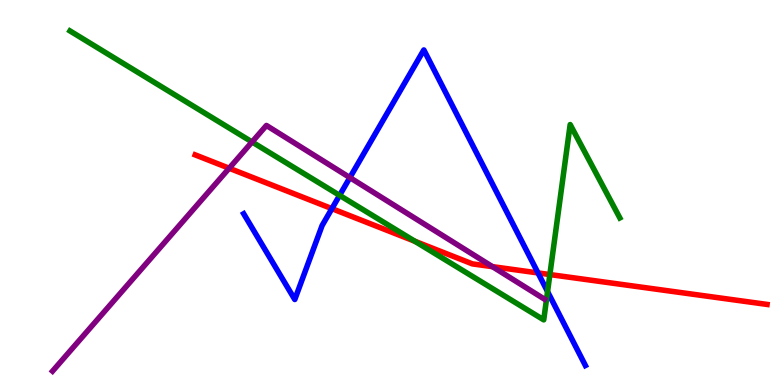[{'lines': ['blue', 'red'], 'intersections': [{'x': 4.28, 'y': 4.58}, {'x': 6.94, 'y': 2.91}]}, {'lines': ['green', 'red'], 'intersections': [{'x': 5.35, 'y': 3.73}, {'x': 7.1, 'y': 2.87}]}, {'lines': ['purple', 'red'], 'intersections': [{'x': 2.96, 'y': 5.63}, {'x': 6.35, 'y': 3.07}]}, {'lines': ['blue', 'green'], 'intersections': [{'x': 4.38, 'y': 4.93}, {'x': 7.07, 'y': 2.43}]}, {'lines': ['blue', 'purple'], 'intersections': [{'x': 4.51, 'y': 5.39}]}, {'lines': ['green', 'purple'], 'intersections': [{'x': 3.25, 'y': 6.31}]}]